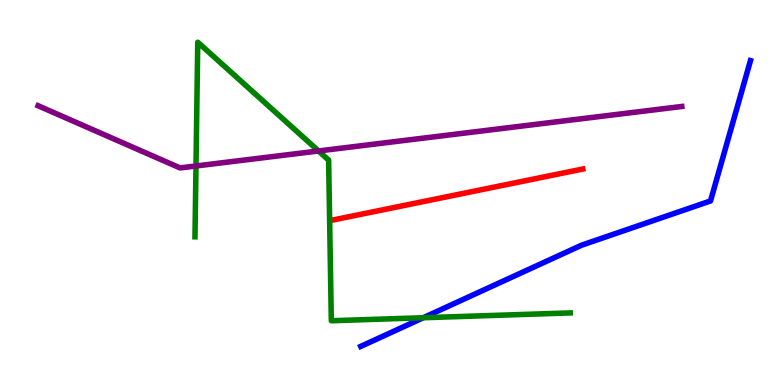[{'lines': ['blue', 'red'], 'intersections': []}, {'lines': ['green', 'red'], 'intersections': []}, {'lines': ['purple', 'red'], 'intersections': []}, {'lines': ['blue', 'green'], 'intersections': [{'x': 5.46, 'y': 1.75}]}, {'lines': ['blue', 'purple'], 'intersections': []}, {'lines': ['green', 'purple'], 'intersections': [{'x': 2.53, 'y': 5.69}, {'x': 4.11, 'y': 6.08}]}]